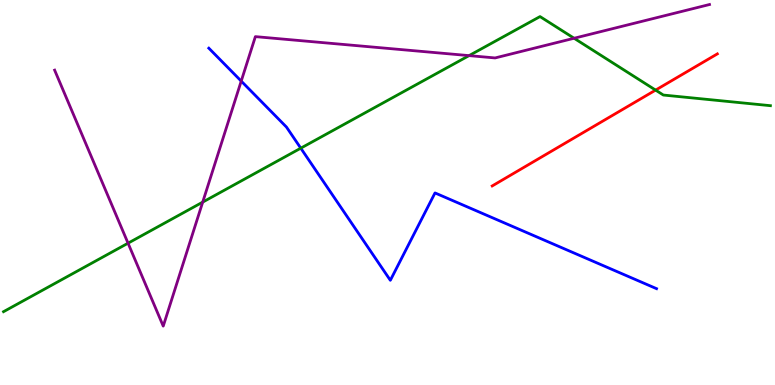[{'lines': ['blue', 'red'], 'intersections': []}, {'lines': ['green', 'red'], 'intersections': [{'x': 8.46, 'y': 7.66}]}, {'lines': ['purple', 'red'], 'intersections': []}, {'lines': ['blue', 'green'], 'intersections': [{'x': 3.88, 'y': 6.15}]}, {'lines': ['blue', 'purple'], 'intersections': [{'x': 3.11, 'y': 7.89}]}, {'lines': ['green', 'purple'], 'intersections': [{'x': 1.65, 'y': 3.68}, {'x': 2.62, 'y': 4.75}, {'x': 6.05, 'y': 8.56}, {'x': 7.41, 'y': 9.01}]}]